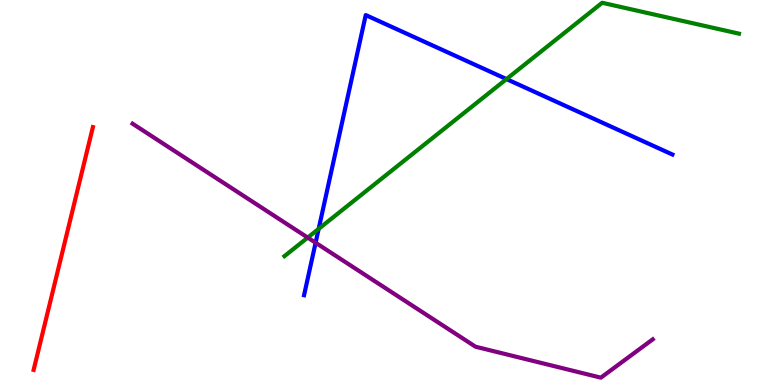[{'lines': ['blue', 'red'], 'intersections': []}, {'lines': ['green', 'red'], 'intersections': []}, {'lines': ['purple', 'red'], 'intersections': []}, {'lines': ['blue', 'green'], 'intersections': [{'x': 4.11, 'y': 4.06}, {'x': 6.54, 'y': 7.95}]}, {'lines': ['blue', 'purple'], 'intersections': [{'x': 4.07, 'y': 3.7}]}, {'lines': ['green', 'purple'], 'intersections': [{'x': 3.97, 'y': 3.83}]}]